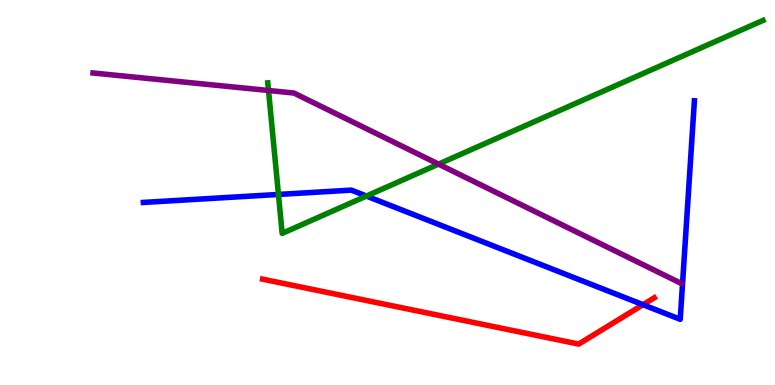[{'lines': ['blue', 'red'], 'intersections': [{'x': 8.3, 'y': 2.09}]}, {'lines': ['green', 'red'], 'intersections': []}, {'lines': ['purple', 'red'], 'intersections': []}, {'lines': ['blue', 'green'], 'intersections': [{'x': 3.59, 'y': 4.95}, {'x': 4.73, 'y': 4.91}]}, {'lines': ['blue', 'purple'], 'intersections': []}, {'lines': ['green', 'purple'], 'intersections': [{'x': 3.46, 'y': 7.65}, {'x': 5.66, 'y': 5.74}]}]